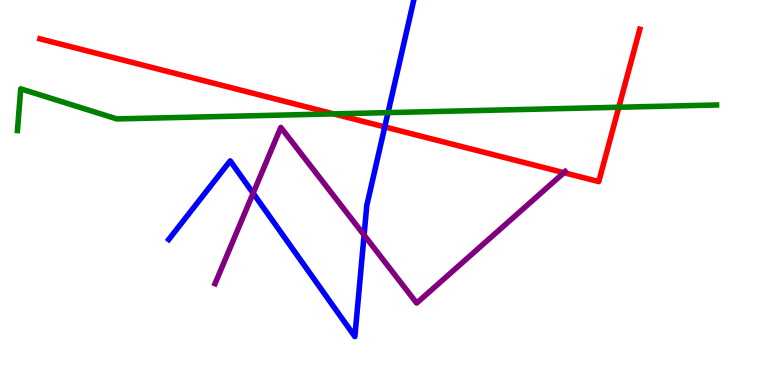[{'lines': ['blue', 'red'], 'intersections': [{'x': 4.96, 'y': 6.7}]}, {'lines': ['green', 'red'], 'intersections': [{'x': 4.31, 'y': 7.04}, {'x': 7.98, 'y': 7.21}]}, {'lines': ['purple', 'red'], 'intersections': [{'x': 7.28, 'y': 5.51}]}, {'lines': ['blue', 'green'], 'intersections': [{'x': 5.01, 'y': 7.07}]}, {'lines': ['blue', 'purple'], 'intersections': [{'x': 3.27, 'y': 4.98}, {'x': 4.7, 'y': 3.89}]}, {'lines': ['green', 'purple'], 'intersections': []}]